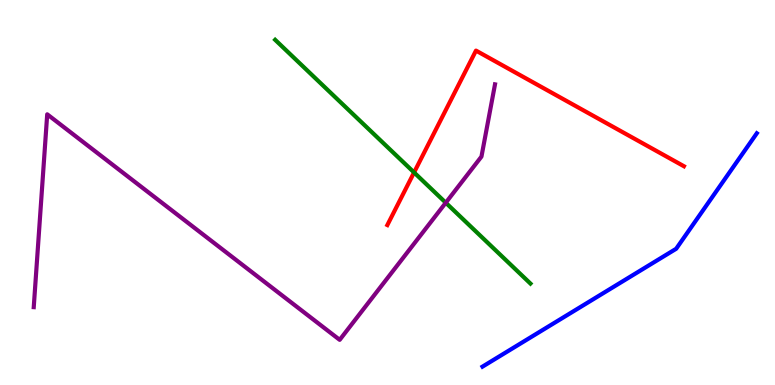[{'lines': ['blue', 'red'], 'intersections': []}, {'lines': ['green', 'red'], 'intersections': [{'x': 5.34, 'y': 5.52}]}, {'lines': ['purple', 'red'], 'intersections': []}, {'lines': ['blue', 'green'], 'intersections': []}, {'lines': ['blue', 'purple'], 'intersections': []}, {'lines': ['green', 'purple'], 'intersections': [{'x': 5.75, 'y': 4.73}]}]